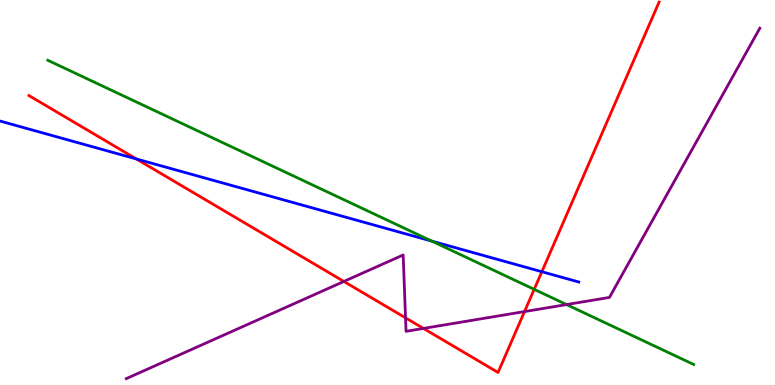[{'lines': ['blue', 'red'], 'intersections': [{'x': 1.76, 'y': 5.87}, {'x': 6.99, 'y': 2.94}]}, {'lines': ['green', 'red'], 'intersections': [{'x': 6.89, 'y': 2.48}]}, {'lines': ['purple', 'red'], 'intersections': [{'x': 4.44, 'y': 2.69}, {'x': 5.23, 'y': 1.74}, {'x': 5.46, 'y': 1.47}, {'x': 6.77, 'y': 1.91}]}, {'lines': ['blue', 'green'], 'intersections': [{'x': 5.57, 'y': 3.74}]}, {'lines': ['blue', 'purple'], 'intersections': []}, {'lines': ['green', 'purple'], 'intersections': [{'x': 7.31, 'y': 2.09}]}]